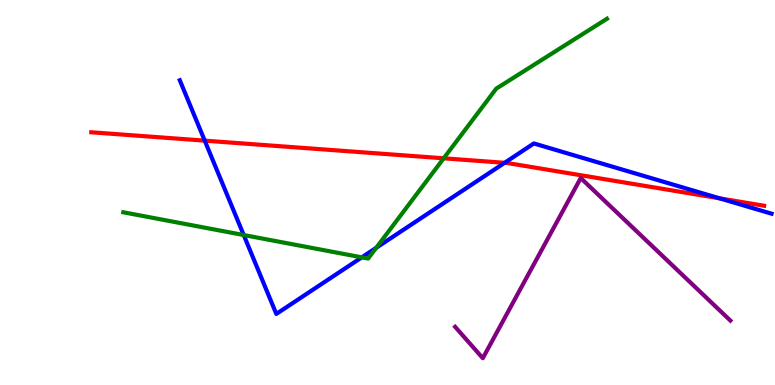[{'lines': ['blue', 'red'], 'intersections': [{'x': 2.64, 'y': 6.35}, {'x': 6.51, 'y': 5.77}, {'x': 9.29, 'y': 4.85}]}, {'lines': ['green', 'red'], 'intersections': [{'x': 5.73, 'y': 5.89}]}, {'lines': ['purple', 'red'], 'intersections': []}, {'lines': ['blue', 'green'], 'intersections': [{'x': 3.14, 'y': 3.9}, {'x': 4.67, 'y': 3.32}, {'x': 4.85, 'y': 3.56}]}, {'lines': ['blue', 'purple'], 'intersections': []}, {'lines': ['green', 'purple'], 'intersections': []}]